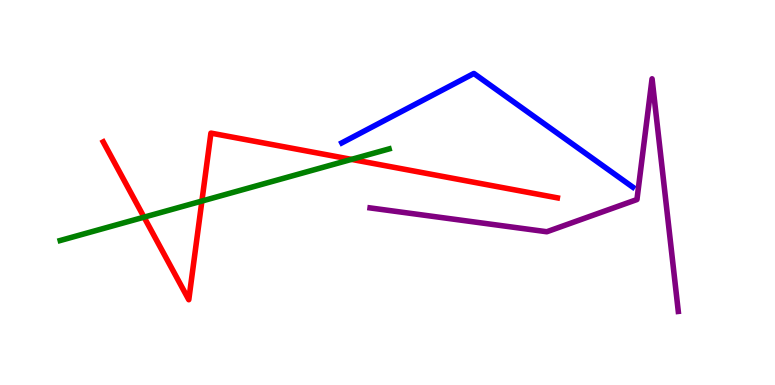[{'lines': ['blue', 'red'], 'intersections': []}, {'lines': ['green', 'red'], 'intersections': [{'x': 1.86, 'y': 4.36}, {'x': 2.61, 'y': 4.78}, {'x': 4.54, 'y': 5.86}]}, {'lines': ['purple', 'red'], 'intersections': []}, {'lines': ['blue', 'green'], 'intersections': []}, {'lines': ['blue', 'purple'], 'intersections': []}, {'lines': ['green', 'purple'], 'intersections': []}]